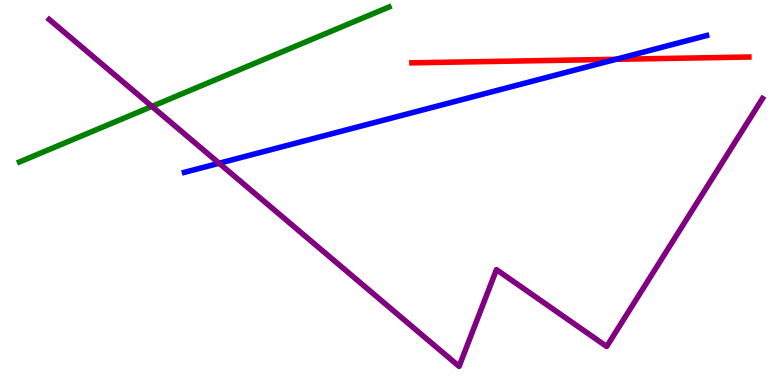[{'lines': ['blue', 'red'], 'intersections': [{'x': 7.95, 'y': 8.46}]}, {'lines': ['green', 'red'], 'intersections': []}, {'lines': ['purple', 'red'], 'intersections': []}, {'lines': ['blue', 'green'], 'intersections': []}, {'lines': ['blue', 'purple'], 'intersections': [{'x': 2.83, 'y': 5.76}]}, {'lines': ['green', 'purple'], 'intersections': [{'x': 1.96, 'y': 7.24}]}]